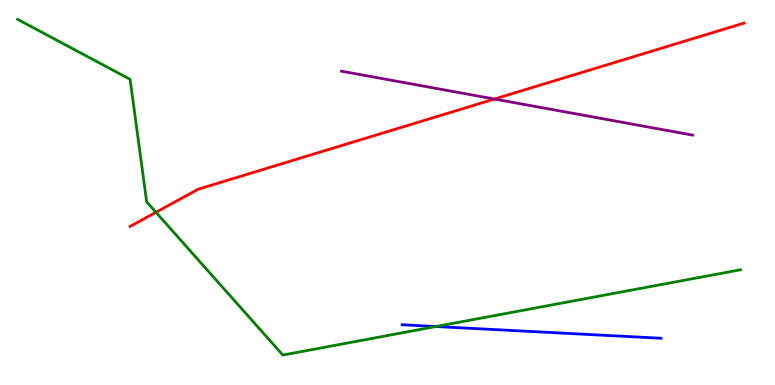[{'lines': ['blue', 'red'], 'intersections': []}, {'lines': ['green', 'red'], 'intersections': [{'x': 2.01, 'y': 4.49}]}, {'lines': ['purple', 'red'], 'intersections': [{'x': 6.38, 'y': 7.43}]}, {'lines': ['blue', 'green'], 'intersections': [{'x': 5.62, 'y': 1.52}]}, {'lines': ['blue', 'purple'], 'intersections': []}, {'lines': ['green', 'purple'], 'intersections': []}]